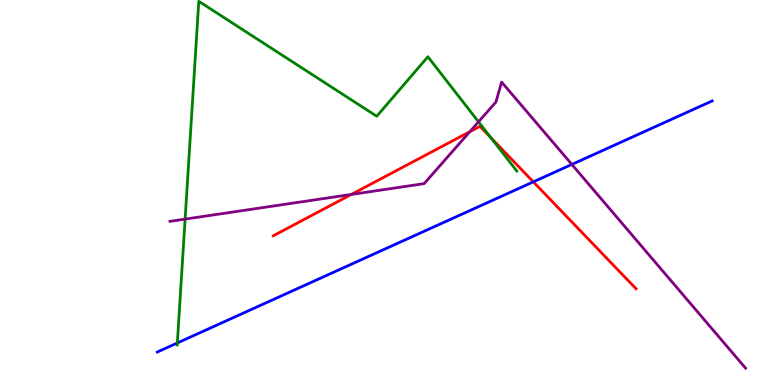[{'lines': ['blue', 'red'], 'intersections': [{'x': 6.88, 'y': 5.28}]}, {'lines': ['green', 'red'], 'intersections': [{'x': 6.33, 'y': 6.43}]}, {'lines': ['purple', 'red'], 'intersections': [{'x': 4.53, 'y': 4.95}, {'x': 6.06, 'y': 6.58}]}, {'lines': ['blue', 'green'], 'intersections': [{'x': 2.29, 'y': 1.09}]}, {'lines': ['blue', 'purple'], 'intersections': [{'x': 7.38, 'y': 5.73}]}, {'lines': ['green', 'purple'], 'intersections': [{'x': 2.39, 'y': 4.31}, {'x': 6.17, 'y': 6.84}]}]